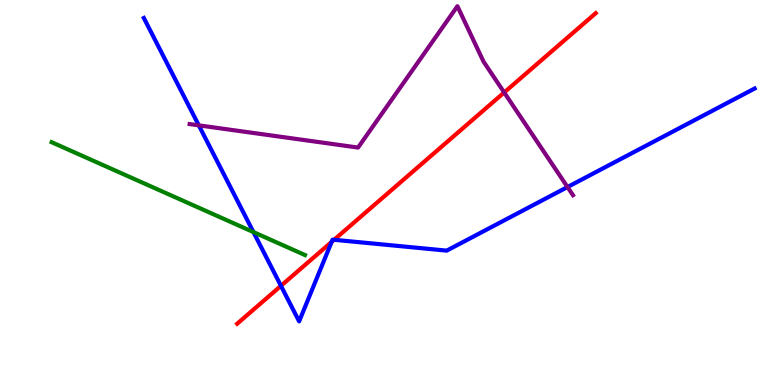[{'lines': ['blue', 'red'], 'intersections': [{'x': 3.63, 'y': 2.58}, {'x': 4.28, 'y': 3.72}, {'x': 4.31, 'y': 3.77}]}, {'lines': ['green', 'red'], 'intersections': []}, {'lines': ['purple', 'red'], 'intersections': [{'x': 6.51, 'y': 7.6}]}, {'lines': ['blue', 'green'], 'intersections': [{'x': 3.27, 'y': 3.97}]}, {'lines': ['blue', 'purple'], 'intersections': [{'x': 2.57, 'y': 6.74}, {'x': 7.32, 'y': 5.14}]}, {'lines': ['green', 'purple'], 'intersections': []}]